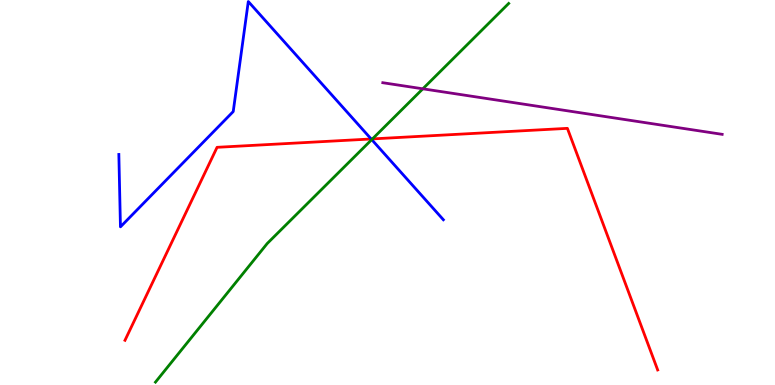[{'lines': ['blue', 'red'], 'intersections': [{'x': 4.79, 'y': 6.39}]}, {'lines': ['green', 'red'], 'intersections': [{'x': 4.81, 'y': 6.39}]}, {'lines': ['purple', 'red'], 'intersections': []}, {'lines': ['blue', 'green'], 'intersections': [{'x': 4.8, 'y': 6.37}]}, {'lines': ['blue', 'purple'], 'intersections': []}, {'lines': ['green', 'purple'], 'intersections': [{'x': 5.46, 'y': 7.69}]}]